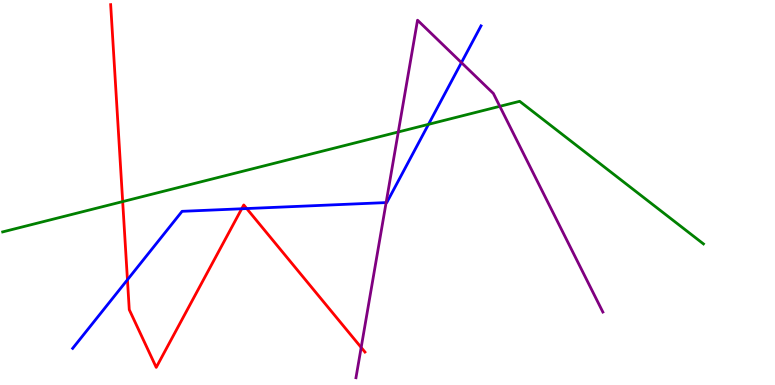[{'lines': ['blue', 'red'], 'intersections': [{'x': 1.64, 'y': 2.73}, {'x': 3.12, 'y': 4.58}, {'x': 3.18, 'y': 4.58}]}, {'lines': ['green', 'red'], 'intersections': [{'x': 1.58, 'y': 4.76}]}, {'lines': ['purple', 'red'], 'intersections': [{'x': 4.66, 'y': 0.975}]}, {'lines': ['blue', 'green'], 'intersections': [{'x': 5.53, 'y': 6.77}]}, {'lines': ['blue', 'purple'], 'intersections': [{'x': 4.98, 'y': 4.74}, {'x': 5.95, 'y': 8.37}]}, {'lines': ['green', 'purple'], 'intersections': [{'x': 5.14, 'y': 6.57}, {'x': 6.45, 'y': 7.24}]}]